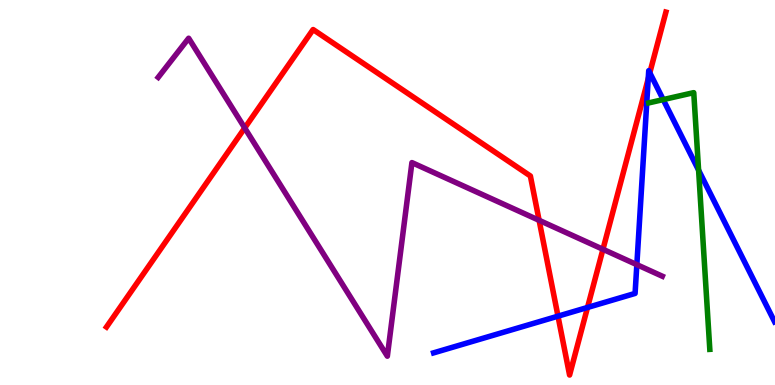[{'lines': ['blue', 'red'], 'intersections': [{'x': 7.2, 'y': 1.79}, {'x': 7.58, 'y': 2.01}, {'x': 8.36, 'y': 7.96}, {'x': 8.38, 'y': 8.11}]}, {'lines': ['green', 'red'], 'intersections': []}, {'lines': ['purple', 'red'], 'intersections': [{'x': 3.16, 'y': 6.68}, {'x': 6.96, 'y': 4.28}, {'x': 7.78, 'y': 3.53}]}, {'lines': ['blue', 'green'], 'intersections': [{'x': 8.56, 'y': 7.41}, {'x': 9.01, 'y': 5.58}]}, {'lines': ['blue', 'purple'], 'intersections': [{'x': 8.22, 'y': 3.13}]}, {'lines': ['green', 'purple'], 'intersections': []}]